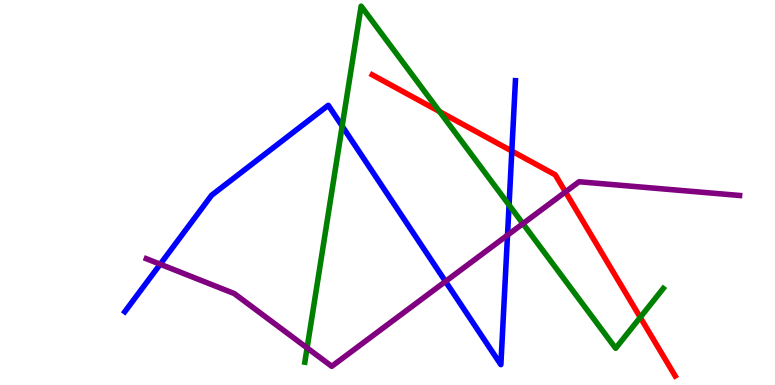[{'lines': ['blue', 'red'], 'intersections': [{'x': 6.6, 'y': 6.08}]}, {'lines': ['green', 'red'], 'intersections': [{'x': 5.67, 'y': 7.1}, {'x': 8.26, 'y': 1.76}]}, {'lines': ['purple', 'red'], 'intersections': [{'x': 7.3, 'y': 5.02}]}, {'lines': ['blue', 'green'], 'intersections': [{'x': 4.42, 'y': 6.72}, {'x': 6.57, 'y': 4.68}]}, {'lines': ['blue', 'purple'], 'intersections': [{'x': 2.07, 'y': 3.14}, {'x': 5.75, 'y': 2.69}, {'x': 6.55, 'y': 3.89}]}, {'lines': ['green', 'purple'], 'intersections': [{'x': 3.96, 'y': 0.963}, {'x': 6.75, 'y': 4.19}]}]